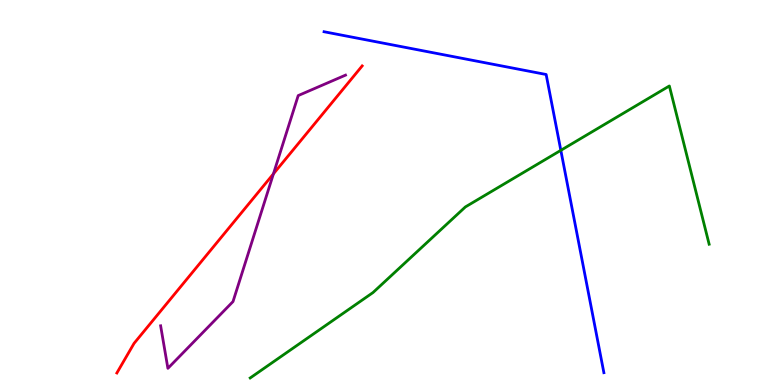[{'lines': ['blue', 'red'], 'intersections': []}, {'lines': ['green', 'red'], 'intersections': []}, {'lines': ['purple', 'red'], 'intersections': [{'x': 3.53, 'y': 5.48}]}, {'lines': ['blue', 'green'], 'intersections': [{'x': 7.24, 'y': 6.1}]}, {'lines': ['blue', 'purple'], 'intersections': []}, {'lines': ['green', 'purple'], 'intersections': []}]